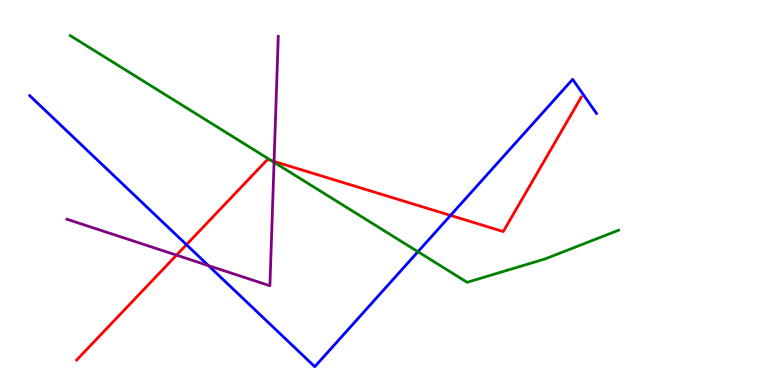[{'lines': ['blue', 'red'], 'intersections': [{'x': 2.41, 'y': 3.64}, {'x': 5.81, 'y': 4.4}]}, {'lines': ['green', 'red'], 'intersections': [{'x': 3.5, 'y': 5.83}]}, {'lines': ['purple', 'red'], 'intersections': [{'x': 2.28, 'y': 3.37}, {'x': 3.54, 'y': 5.81}]}, {'lines': ['blue', 'green'], 'intersections': [{'x': 5.39, 'y': 3.46}]}, {'lines': ['blue', 'purple'], 'intersections': [{'x': 2.69, 'y': 3.1}]}, {'lines': ['green', 'purple'], 'intersections': [{'x': 3.54, 'y': 5.78}]}]